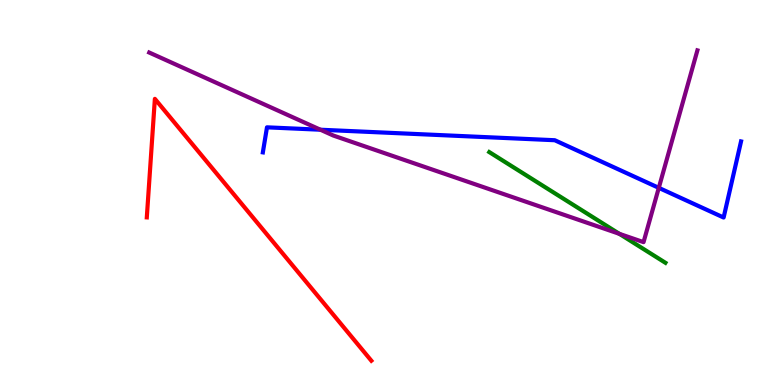[{'lines': ['blue', 'red'], 'intersections': []}, {'lines': ['green', 'red'], 'intersections': []}, {'lines': ['purple', 'red'], 'intersections': []}, {'lines': ['blue', 'green'], 'intersections': []}, {'lines': ['blue', 'purple'], 'intersections': [{'x': 4.13, 'y': 6.63}, {'x': 8.5, 'y': 5.12}]}, {'lines': ['green', 'purple'], 'intersections': [{'x': 7.99, 'y': 3.93}]}]